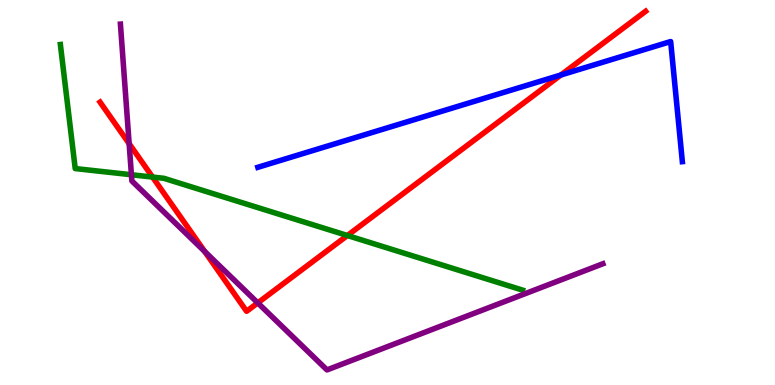[{'lines': ['blue', 'red'], 'intersections': [{'x': 7.24, 'y': 8.05}]}, {'lines': ['green', 'red'], 'intersections': [{'x': 1.97, 'y': 5.4}, {'x': 4.48, 'y': 3.88}]}, {'lines': ['purple', 'red'], 'intersections': [{'x': 1.67, 'y': 6.27}, {'x': 2.64, 'y': 3.47}, {'x': 3.33, 'y': 2.13}]}, {'lines': ['blue', 'green'], 'intersections': []}, {'lines': ['blue', 'purple'], 'intersections': []}, {'lines': ['green', 'purple'], 'intersections': [{'x': 1.7, 'y': 5.46}]}]